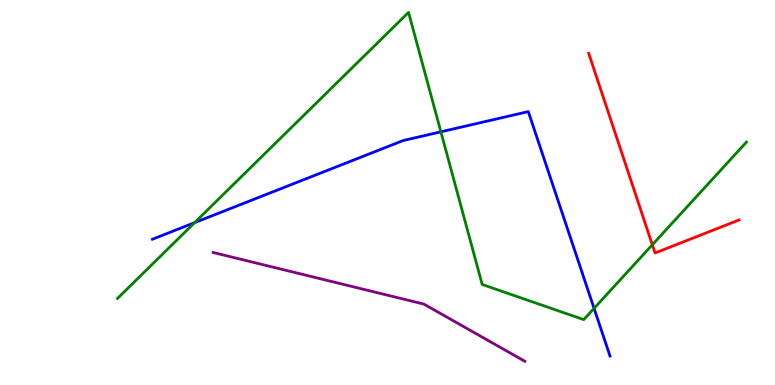[{'lines': ['blue', 'red'], 'intersections': []}, {'lines': ['green', 'red'], 'intersections': [{'x': 8.42, 'y': 3.64}]}, {'lines': ['purple', 'red'], 'intersections': []}, {'lines': ['blue', 'green'], 'intersections': [{'x': 2.51, 'y': 4.22}, {'x': 5.69, 'y': 6.58}, {'x': 7.67, 'y': 1.99}]}, {'lines': ['blue', 'purple'], 'intersections': []}, {'lines': ['green', 'purple'], 'intersections': []}]